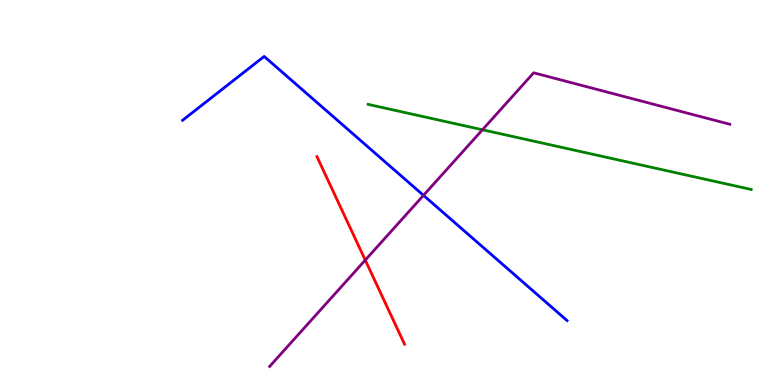[{'lines': ['blue', 'red'], 'intersections': []}, {'lines': ['green', 'red'], 'intersections': []}, {'lines': ['purple', 'red'], 'intersections': [{'x': 4.71, 'y': 3.24}]}, {'lines': ['blue', 'green'], 'intersections': []}, {'lines': ['blue', 'purple'], 'intersections': [{'x': 5.46, 'y': 4.93}]}, {'lines': ['green', 'purple'], 'intersections': [{'x': 6.23, 'y': 6.63}]}]